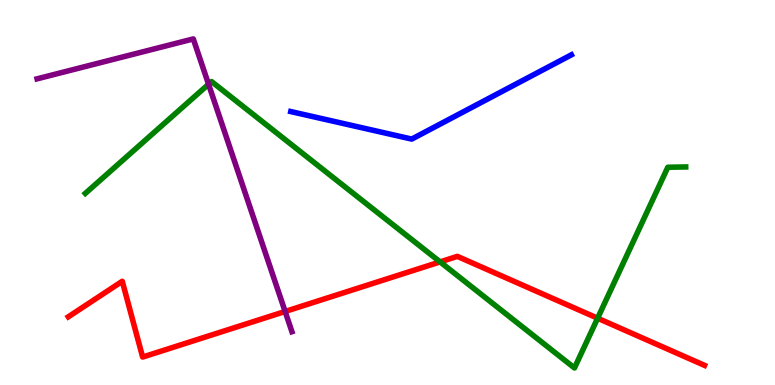[{'lines': ['blue', 'red'], 'intersections': []}, {'lines': ['green', 'red'], 'intersections': [{'x': 5.68, 'y': 3.2}, {'x': 7.71, 'y': 1.73}]}, {'lines': ['purple', 'red'], 'intersections': [{'x': 3.68, 'y': 1.91}]}, {'lines': ['blue', 'green'], 'intersections': []}, {'lines': ['blue', 'purple'], 'intersections': []}, {'lines': ['green', 'purple'], 'intersections': [{'x': 2.69, 'y': 7.81}]}]